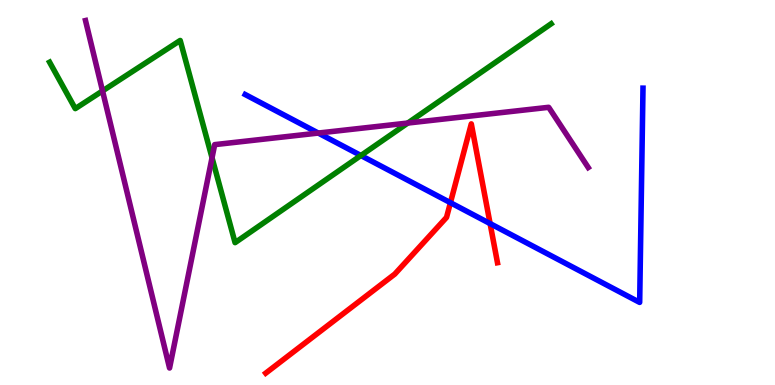[{'lines': ['blue', 'red'], 'intersections': [{'x': 5.81, 'y': 4.74}, {'x': 6.32, 'y': 4.19}]}, {'lines': ['green', 'red'], 'intersections': []}, {'lines': ['purple', 'red'], 'intersections': []}, {'lines': ['blue', 'green'], 'intersections': [{'x': 4.66, 'y': 5.96}]}, {'lines': ['blue', 'purple'], 'intersections': [{'x': 4.11, 'y': 6.54}]}, {'lines': ['green', 'purple'], 'intersections': [{'x': 1.32, 'y': 7.64}, {'x': 2.74, 'y': 5.9}, {'x': 5.26, 'y': 6.8}]}]